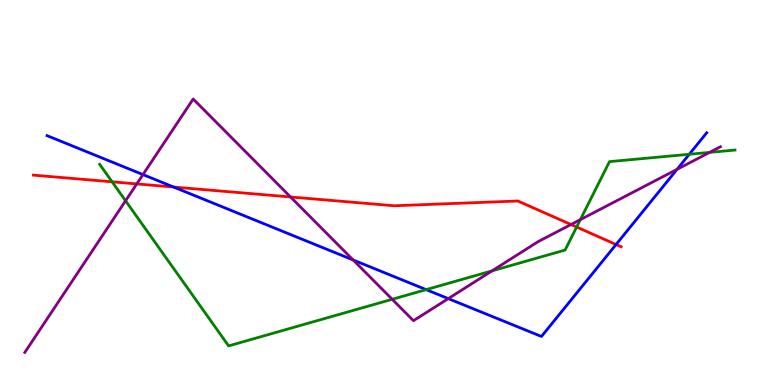[{'lines': ['blue', 'red'], 'intersections': [{'x': 2.24, 'y': 5.14}, {'x': 7.95, 'y': 3.65}]}, {'lines': ['green', 'red'], 'intersections': [{'x': 1.45, 'y': 5.28}, {'x': 7.44, 'y': 4.1}]}, {'lines': ['purple', 'red'], 'intersections': [{'x': 1.76, 'y': 5.22}, {'x': 3.75, 'y': 4.88}, {'x': 7.37, 'y': 4.17}]}, {'lines': ['blue', 'green'], 'intersections': [{'x': 5.5, 'y': 2.48}, {'x': 8.89, 'y': 5.99}]}, {'lines': ['blue', 'purple'], 'intersections': [{'x': 1.84, 'y': 5.46}, {'x': 4.56, 'y': 3.25}, {'x': 5.78, 'y': 2.24}, {'x': 8.74, 'y': 5.6}]}, {'lines': ['green', 'purple'], 'intersections': [{'x': 1.62, 'y': 4.78}, {'x': 5.06, 'y': 2.23}, {'x': 6.35, 'y': 2.96}, {'x': 7.49, 'y': 4.29}, {'x': 9.16, 'y': 6.04}]}]